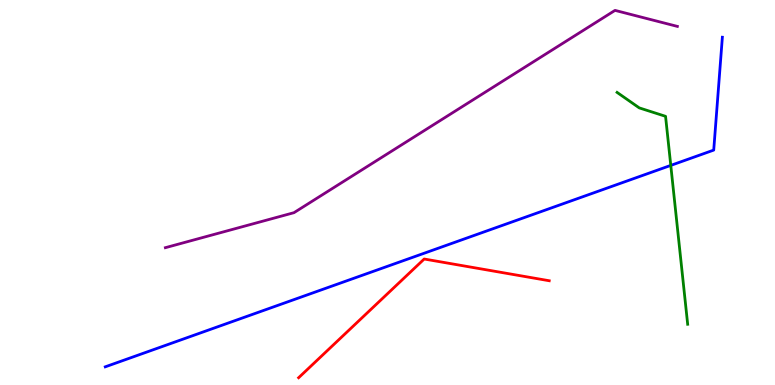[{'lines': ['blue', 'red'], 'intersections': []}, {'lines': ['green', 'red'], 'intersections': []}, {'lines': ['purple', 'red'], 'intersections': []}, {'lines': ['blue', 'green'], 'intersections': [{'x': 8.66, 'y': 5.7}]}, {'lines': ['blue', 'purple'], 'intersections': []}, {'lines': ['green', 'purple'], 'intersections': []}]